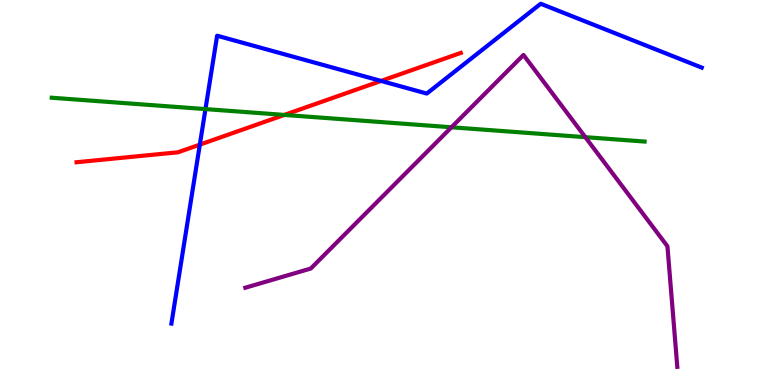[{'lines': ['blue', 'red'], 'intersections': [{'x': 2.58, 'y': 6.24}, {'x': 4.92, 'y': 7.9}]}, {'lines': ['green', 'red'], 'intersections': [{'x': 3.67, 'y': 7.02}]}, {'lines': ['purple', 'red'], 'intersections': []}, {'lines': ['blue', 'green'], 'intersections': [{'x': 2.65, 'y': 7.17}]}, {'lines': ['blue', 'purple'], 'intersections': []}, {'lines': ['green', 'purple'], 'intersections': [{'x': 5.83, 'y': 6.69}, {'x': 7.55, 'y': 6.44}]}]